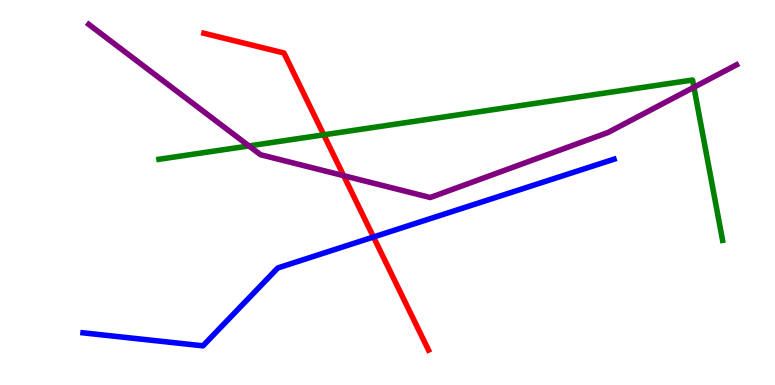[{'lines': ['blue', 'red'], 'intersections': [{'x': 4.82, 'y': 3.84}]}, {'lines': ['green', 'red'], 'intersections': [{'x': 4.18, 'y': 6.5}]}, {'lines': ['purple', 'red'], 'intersections': [{'x': 4.43, 'y': 5.44}]}, {'lines': ['blue', 'green'], 'intersections': []}, {'lines': ['blue', 'purple'], 'intersections': []}, {'lines': ['green', 'purple'], 'intersections': [{'x': 3.21, 'y': 6.21}, {'x': 8.95, 'y': 7.73}]}]